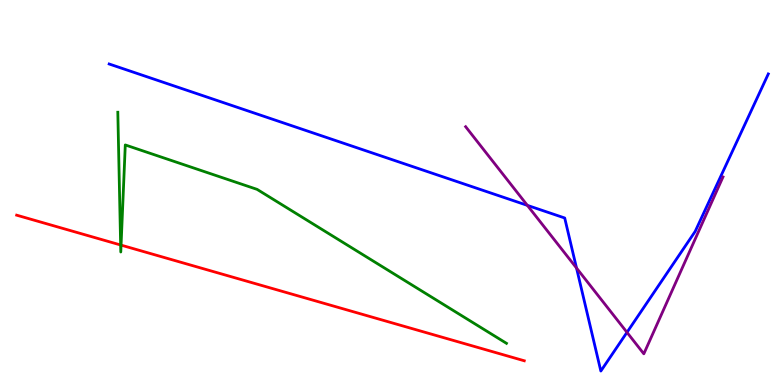[{'lines': ['blue', 'red'], 'intersections': []}, {'lines': ['green', 'red'], 'intersections': [{'x': 1.56, 'y': 3.64}, {'x': 1.56, 'y': 3.63}]}, {'lines': ['purple', 'red'], 'intersections': []}, {'lines': ['blue', 'green'], 'intersections': []}, {'lines': ['blue', 'purple'], 'intersections': [{'x': 6.8, 'y': 4.67}, {'x': 7.44, 'y': 3.04}, {'x': 8.09, 'y': 1.37}]}, {'lines': ['green', 'purple'], 'intersections': []}]